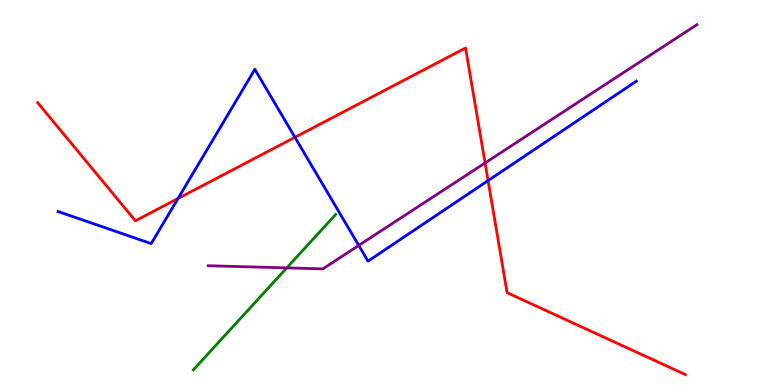[{'lines': ['blue', 'red'], 'intersections': [{'x': 2.3, 'y': 4.84}, {'x': 3.81, 'y': 6.43}, {'x': 6.3, 'y': 5.31}]}, {'lines': ['green', 'red'], 'intersections': []}, {'lines': ['purple', 'red'], 'intersections': [{'x': 6.26, 'y': 5.77}]}, {'lines': ['blue', 'green'], 'intersections': []}, {'lines': ['blue', 'purple'], 'intersections': [{'x': 4.63, 'y': 3.63}]}, {'lines': ['green', 'purple'], 'intersections': [{'x': 3.7, 'y': 3.04}]}]